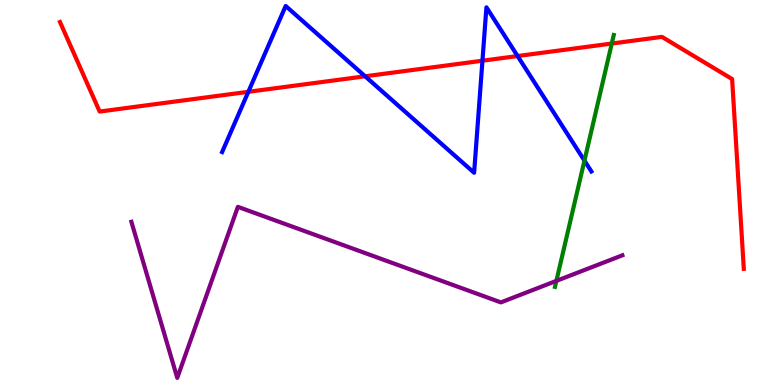[{'lines': ['blue', 'red'], 'intersections': [{'x': 3.2, 'y': 7.62}, {'x': 4.71, 'y': 8.02}, {'x': 6.23, 'y': 8.42}, {'x': 6.68, 'y': 8.54}]}, {'lines': ['green', 'red'], 'intersections': [{'x': 7.89, 'y': 8.87}]}, {'lines': ['purple', 'red'], 'intersections': []}, {'lines': ['blue', 'green'], 'intersections': [{'x': 7.54, 'y': 5.83}]}, {'lines': ['blue', 'purple'], 'intersections': []}, {'lines': ['green', 'purple'], 'intersections': [{'x': 7.18, 'y': 2.7}]}]